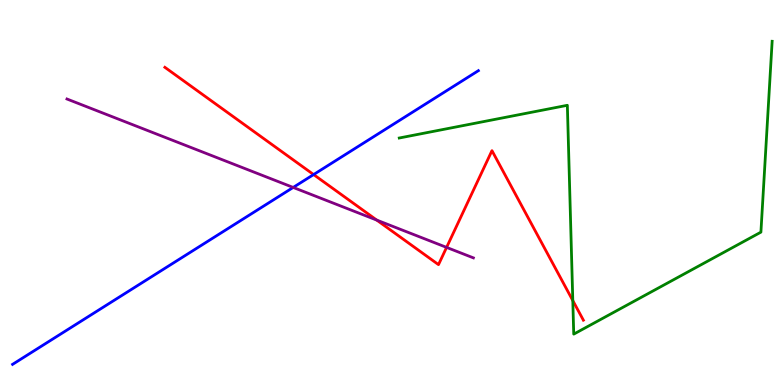[{'lines': ['blue', 'red'], 'intersections': [{'x': 4.05, 'y': 5.47}]}, {'lines': ['green', 'red'], 'intersections': [{'x': 7.39, 'y': 2.19}]}, {'lines': ['purple', 'red'], 'intersections': [{'x': 4.86, 'y': 4.28}, {'x': 5.76, 'y': 3.57}]}, {'lines': ['blue', 'green'], 'intersections': []}, {'lines': ['blue', 'purple'], 'intersections': [{'x': 3.78, 'y': 5.13}]}, {'lines': ['green', 'purple'], 'intersections': []}]